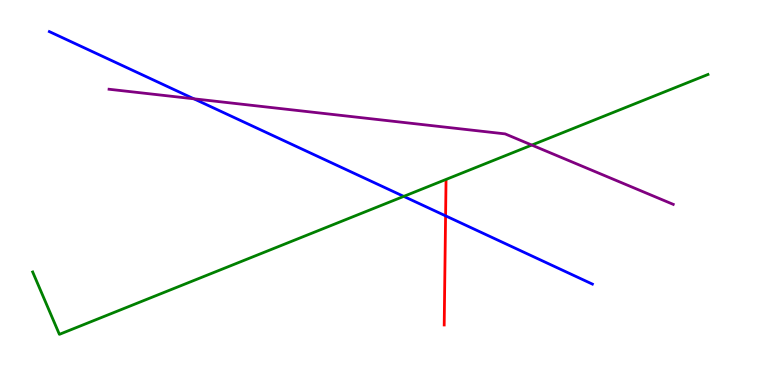[{'lines': ['blue', 'red'], 'intersections': [{'x': 5.75, 'y': 4.39}]}, {'lines': ['green', 'red'], 'intersections': []}, {'lines': ['purple', 'red'], 'intersections': []}, {'lines': ['blue', 'green'], 'intersections': [{'x': 5.21, 'y': 4.9}]}, {'lines': ['blue', 'purple'], 'intersections': [{'x': 2.5, 'y': 7.43}]}, {'lines': ['green', 'purple'], 'intersections': [{'x': 6.86, 'y': 6.23}]}]